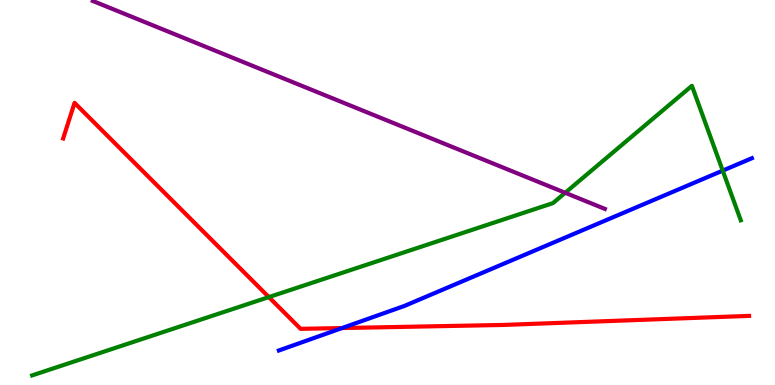[{'lines': ['blue', 'red'], 'intersections': [{'x': 4.41, 'y': 1.48}]}, {'lines': ['green', 'red'], 'intersections': [{'x': 3.47, 'y': 2.28}]}, {'lines': ['purple', 'red'], 'intersections': []}, {'lines': ['blue', 'green'], 'intersections': [{'x': 9.33, 'y': 5.57}]}, {'lines': ['blue', 'purple'], 'intersections': []}, {'lines': ['green', 'purple'], 'intersections': [{'x': 7.29, 'y': 4.99}]}]